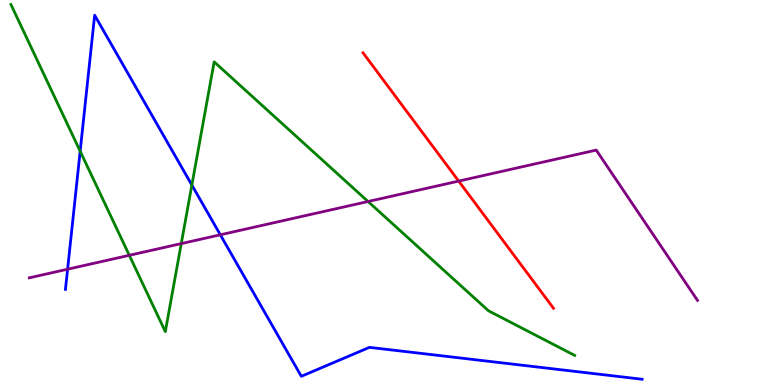[{'lines': ['blue', 'red'], 'intersections': []}, {'lines': ['green', 'red'], 'intersections': []}, {'lines': ['purple', 'red'], 'intersections': [{'x': 5.92, 'y': 5.3}]}, {'lines': ['blue', 'green'], 'intersections': [{'x': 1.03, 'y': 6.07}, {'x': 2.48, 'y': 5.19}]}, {'lines': ['blue', 'purple'], 'intersections': [{'x': 0.872, 'y': 3.01}, {'x': 2.84, 'y': 3.9}]}, {'lines': ['green', 'purple'], 'intersections': [{'x': 1.67, 'y': 3.37}, {'x': 2.34, 'y': 3.67}, {'x': 4.75, 'y': 4.77}]}]